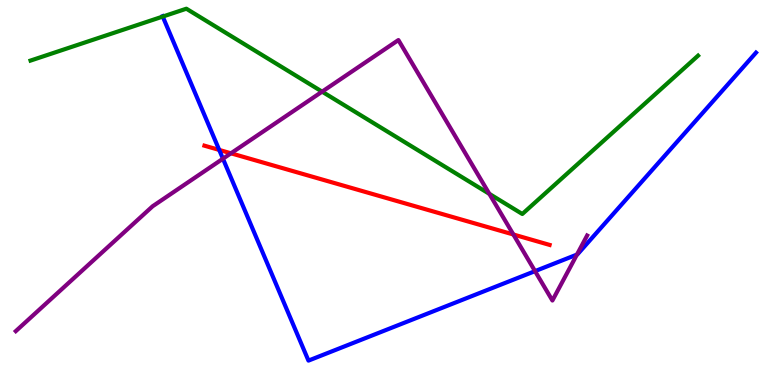[{'lines': ['blue', 'red'], 'intersections': [{'x': 2.83, 'y': 6.11}]}, {'lines': ['green', 'red'], 'intersections': []}, {'lines': ['purple', 'red'], 'intersections': [{'x': 2.98, 'y': 6.02}, {'x': 6.62, 'y': 3.91}]}, {'lines': ['blue', 'green'], 'intersections': [{'x': 2.1, 'y': 9.57}]}, {'lines': ['blue', 'purple'], 'intersections': [{'x': 2.88, 'y': 5.88}, {'x': 6.9, 'y': 2.96}, {'x': 7.44, 'y': 3.39}]}, {'lines': ['green', 'purple'], 'intersections': [{'x': 4.16, 'y': 7.62}, {'x': 6.31, 'y': 4.97}]}]